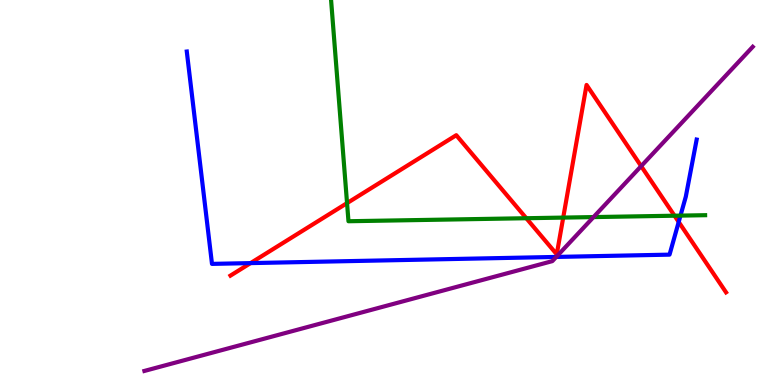[{'lines': ['blue', 'red'], 'intersections': [{'x': 3.23, 'y': 3.17}, {'x': 8.76, 'y': 4.23}]}, {'lines': ['green', 'red'], 'intersections': [{'x': 4.48, 'y': 4.72}, {'x': 6.79, 'y': 4.33}, {'x': 7.27, 'y': 4.35}, {'x': 8.7, 'y': 4.4}]}, {'lines': ['purple', 'red'], 'intersections': [{'x': 8.27, 'y': 5.68}]}, {'lines': ['blue', 'green'], 'intersections': [{'x': 8.78, 'y': 4.4}]}, {'lines': ['blue', 'purple'], 'intersections': [{'x': 7.18, 'y': 3.33}]}, {'lines': ['green', 'purple'], 'intersections': [{'x': 7.66, 'y': 4.36}]}]